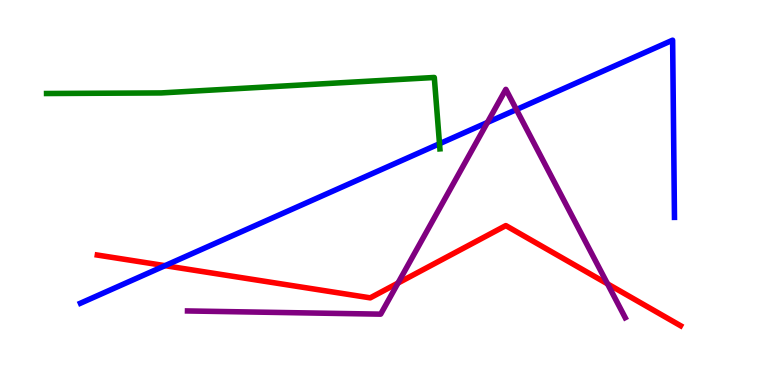[{'lines': ['blue', 'red'], 'intersections': [{'x': 2.13, 'y': 3.1}]}, {'lines': ['green', 'red'], 'intersections': []}, {'lines': ['purple', 'red'], 'intersections': [{'x': 5.14, 'y': 2.65}, {'x': 7.84, 'y': 2.63}]}, {'lines': ['blue', 'green'], 'intersections': [{'x': 5.67, 'y': 6.27}]}, {'lines': ['blue', 'purple'], 'intersections': [{'x': 6.29, 'y': 6.82}, {'x': 6.66, 'y': 7.15}]}, {'lines': ['green', 'purple'], 'intersections': []}]